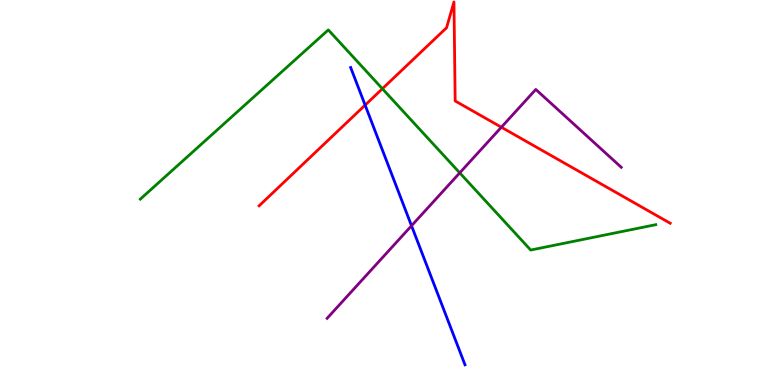[{'lines': ['blue', 'red'], 'intersections': [{'x': 4.71, 'y': 7.27}]}, {'lines': ['green', 'red'], 'intersections': [{'x': 4.93, 'y': 7.7}]}, {'lines': ['purple', 'red'], 'intersections': [{'x': 6.47, 'y': 6.7}]}, {'lines': ['blue', 'green'], 'intersections': []}, {'lines': ['blue', 'purple'], 'intersections': [{'x': 5.31, 'y': 4.14}]}, {'lines': ['green', 'purple'], 'intersections': [{'x': 5.93, 'y': 5.51}]}]